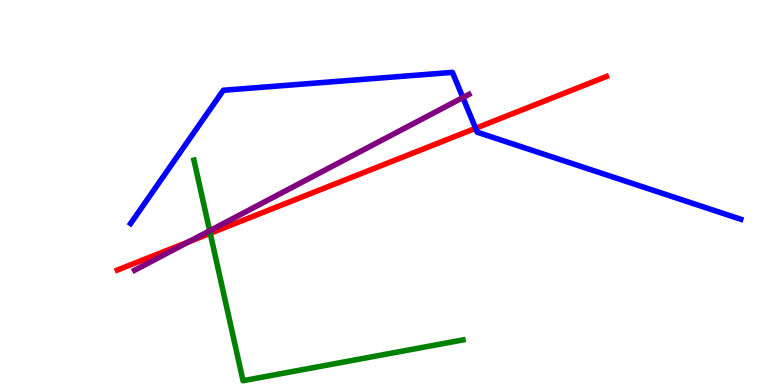[{'lines': ['blue', 'red'], 'intersections': [{'x': 6.14, 'y': 6.67}]}, {'lines': ['green', 'red'], 'intersections': [{'x': 2.71, 'y': 3.94}]}, {'lines': ['purple', 'red'], 'intersections': [{'x': 2.43, 'y': 3.72}]}, {'lines': ['blue', 'green'], 'intersections': []}, {'lines': ['blue', 'purple'], 'intersections': [{'x': 5.97, 'y': 7.47}]}, {'lines': ['green', 'purple'], 'intersections': [{'x': 2.71, 'y': 4.01}]}]